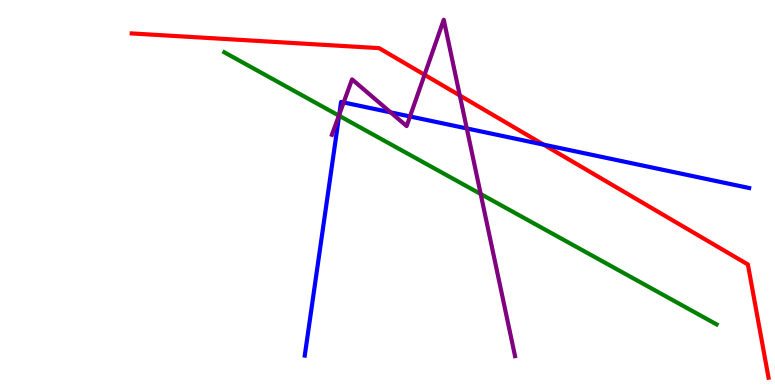[{'lines': ['blue', 'red'], 'intersections': [{'x': 7.01, 'y': 6.24}]}, {'lines': ['green', 'red'], 'intersections': []}, {'lines': ['purple', 'red'], 'intersections': [{'x': 5.48, 'y': 8.06}, {'x': 5.93, 'y': 7.52}]}, {'lines': ['blue', 'green'], 'intersections': [{'x': 4.38, 'y': 6.99}]}, {'lines': ['blue', 'purple'], 'intersections': [{'x': 4.38, 'y': 7.02}, {'x': 4.43, 'y': 7.34}, {'x': 5.04, 'y': 7.08}, {'x': 5.29, 'y': 6.98}, {'x': 6.02, 'y': 6.66}]}, {'lines': ['green', 'purple'], 'intersections': [{'x': 4.37, 'y': 7.0}, {'x': 6.2, 'y': 4.96}]}]